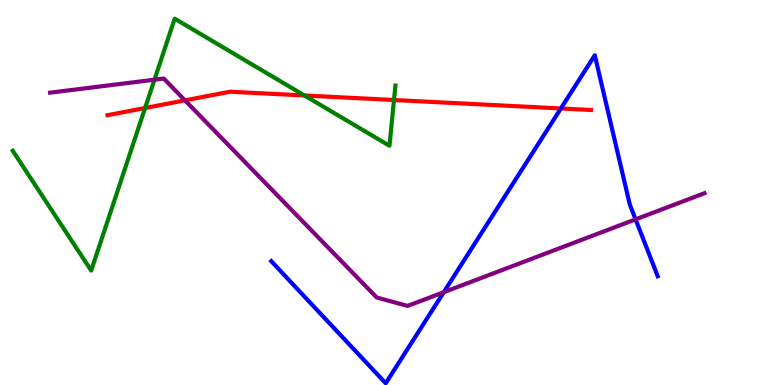[{'lines': ['blue', 'red'], 'intersections': [{'x': 7.24, 'y': 7.18}]}, {'lines': ['green', 'red'], 'intersections': [{'x': 1.87, 'y': 7.19}, {'x': 3.93, 'y': 7.52}, {'x': 5.08, 'y': 7.4}]}, {'lines': ['purple', 'red'], 'intersections': [{'x': 2.39, 'y': 7.39}]}, {'lines': ['blue', 'green'], 'intersections': []}, {'lines': ['blue', 'purple'], 'intersections': [{'x': 5.73, 'y': 2.41}, {'x': 8.2, 'y': 4.3}]}, {'lines': ['green', 'purple'], 'intersections': [{'x': 1.99, 'y': 7.93}]}]